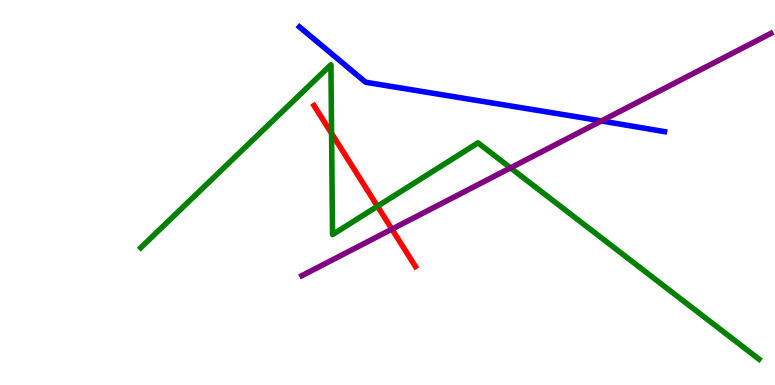[{'lines': ['blue', 'red'], 'intersections': []}, {'lines': ['green', 'red'], 'intersections': [{'x': 4.28, 'y': 6.53}, {'x': 4.87, 'y': 4.64}]}, {'lines': ['purple', 'red'], 'intersections': [{'x': 5.06, 'y': 4.05}]}, {'lines': ['blue', 'green'], 'intersections': []}, {'lines': ['blue', 'purple'], 'intersections': [{'x': 7.76, 'y': 6.86}]}, {'lines': ['green', 'purple'], 'intersections': [{'x': 6.59, 'y': 5.64}]}]